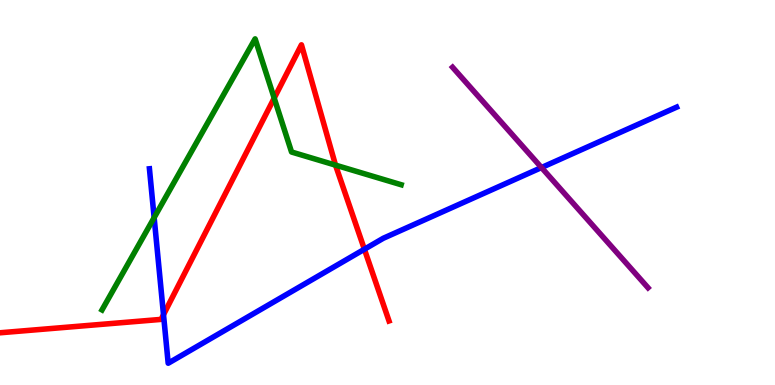[{'lines': ['blue', 'red'], 'intersections': [{'x': 2.11, 'y': 1.83}, {'x': 4.7, 'y': 3.53}]}, {'lines': ['green', 'red'], 'intersections': [{'x': 3.54, 'y': 7.45}, {'x': 4.33, 'y': 5.71}]}, {'lines': ['purple', 'red'], 'intersections': []}, {'lines': ['blue', 'green'], 'intersections': [{'x': 1.99, 'y': 4.35}]}, {'lines': ['blue', 'purple'], 'intersections': [{'x': 6.99, 'y': 5.65}]}, {'lines': ['green', 'purple'], 'intersections': []}]